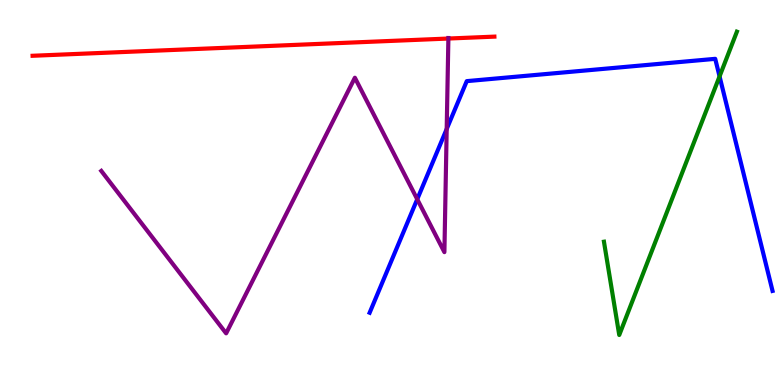[{'lines': ['blue', 'red'], 'intersections': []}, {'lines': ['green', 'red'], 'intersections': []}, {'lines': ['purple', 'red'], 'intersections': [{'x': 5.79, 'y': 9.0}]}, {'lines': ['blue', 'green'], 'intersections': [{'x': 9.28, 'y': 8.02}]}, {'lines': ['blue', 'purple'], 'intersections': [{'x': 5.38, 'y': 4.82}, {'x': 5.76, 'y': 6.65}]}, {'lines': ['green', 'purple'], 'intersections': []}]